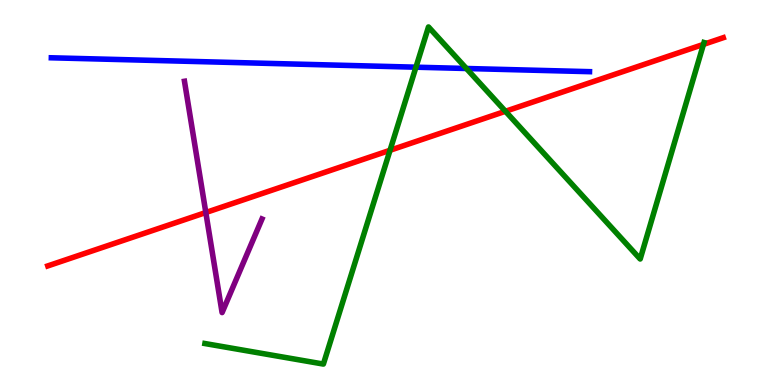[{'lines': ['blue', 'red'], 'intersections': []}, {'lines': ['green', 'red'], 'intersections': [{'x': 5.03, 'y': 6.1}, {'x': 6.52, 'y': 7.11}, {'x': 9.08, 'y': 8.85}]}, {'lines': ['purple', 'red'], 'intersections': [{'x': 2.66, 'y': 4.48}]}, {'lines': ['blue', 'green'], 'intersections': [{'x': 5.37, 'y': 8.25}, {'x': 6.02, 'y': 8.22}]}, {'lines': ['blue', 'purple'], 'intersections': []}, {'lines': ['green', 'purple'], 'intersections': []}]